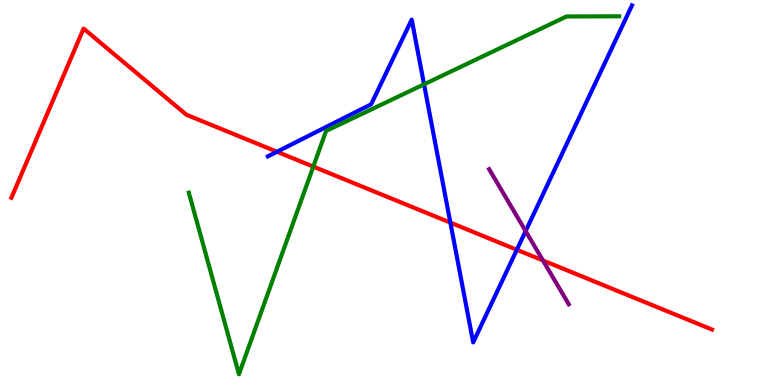[{'lines': ['blue', 'red'], 'intersections': [{'x': 3.57, 'y': 6.06}, {'x': 5.81, 'y': 4.22}, {'x': 6.67, 'y': 3.51}]}, {'lines': ['green', 'red'], 'intersections': [{'x': 4.04, 'y': 5.67}]}, {'lines': ['purple', 'red'], 'intersections': [{'x': 7.01, 'y': 3.23}]}, {'lines': ['blue', 'green'], 'intersections': [{'x': 5.47, 'y': 7.81}]}, {'lines': ['blue', 'purple'], 'intersections': [{'x': 6.78, 'y': 4.0}]}, {'lines': ['green', 'purple'], 'intersections': []}]